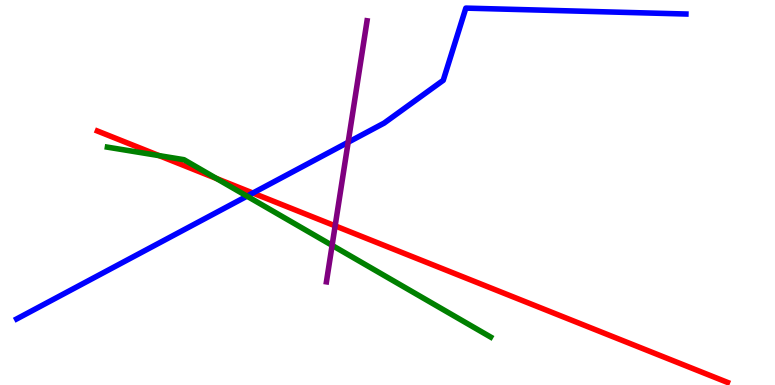[{'lines': ['blue', 'red'], 'intersections': [{'x': 3.26, 'y': 4.99}]}, {'lines': ['green', 'red'], 'intersections': [{'x': 2.05, 'y': 5.96}, {'x': 2.79, 'y': 5.36}]}, {'lines': ['purple', 'red'], 'intersections': [{'x': 4.32, 'y': 4.13}]}, {'lines': ['blue', 'green'], 'intersections': [{'x': 3.19, 'y': 4.9}]}, {'lines': ['blue', 'purple'], 'intersections': [{'x': 4.49, 'y': 6.3}]}, {'lines': ['green', 'purple'], 'intersections': [{'x': 4.29, 'y': 3.63}]}]